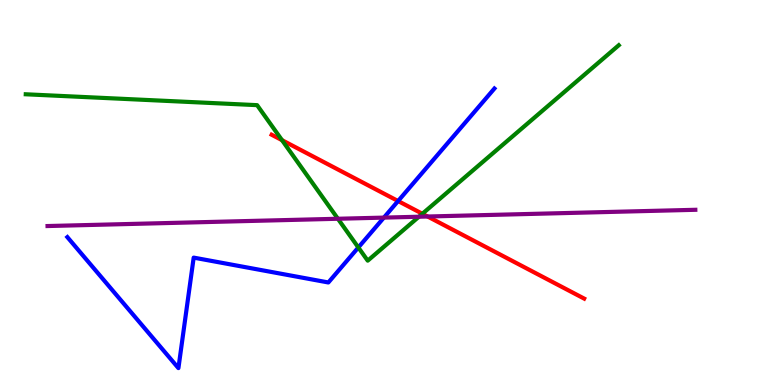[{'lines': ['blue', 'red'], 'intersections': [{'x': 5.14, 'y': 4.78}]}, {'lines': ['green', 'red'], 'intersections': [{'x': 3.64, 'y': 6.36}, {'x': 5.45, 'y': 4.45}]}, {'lines': ['purple', 'red'], 'intersections': [{'x': 5.52, 'y': 4.38}]}, {'lines': ['blue', 'green'], 'intersections': [{'x': 4.62, 'y': 3.57}]}, {'lines': ['blue', 'purple'], 'intersections': [{'x': 4.95, 'y': 4.35}]}, {'lines': ['green', 'purple'], 'intersections': [{'x': 4.36, 'y': 4.32}, {'x': 5.41, 'y': 4.37}]}]